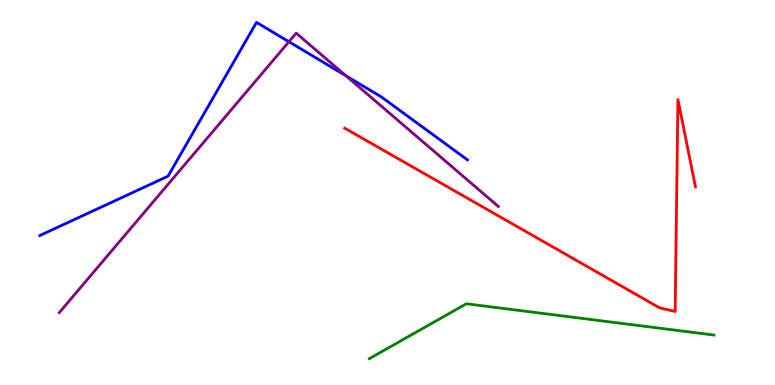[{'lines': ['blue', 'red'], 'intersections': []}, {'lines': ['green', 'red'], 'intersections': []}, {'lines': ['purple', 'red'], 'intersections': []}, {'lines': ['blue', 'green'], 'intersections': []}, {'lines': ['blue', 'purple'], 'intersections': [{'x': 3.73, 'y': 8.92}, {'x': 4.46, 'y': 8.03}]}, {'lines': ['green', 'purple'], 'intersections': []}]